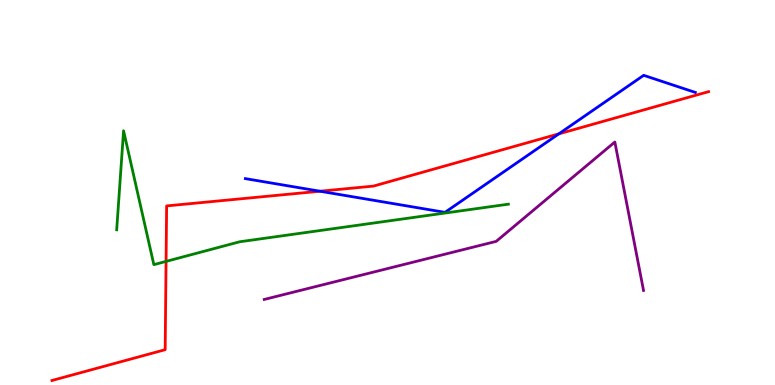[{'lines': ['blue', 'red'], 'intersections': [{'x': 4.13, 'y': 5.03}, {'x': 7.21, 'y': 6.52}]}, {'lines': ['green', 'red'], 'intersections': [{'x': 2.14, 'y': 3.21}]}, {'lines': ['purple', 'red'], 'intersections': []}, {'lines': ['blue', 'green'], 'intersections': []}, {'lines': ['blue', 'purple'], 'intersections': []}, {'lines': ['green', 'purple'], 'intersections': []}]